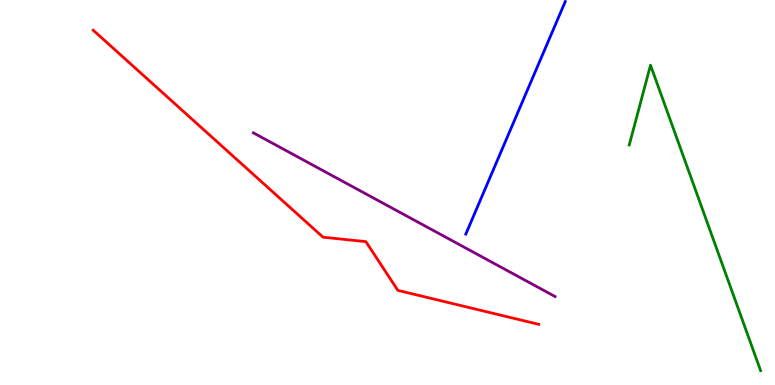[{'lines': ['blue', 'red'], 'intersections': []}, {'lines': ['green', 'red'], 'intersections': []}, {'lines': ['purple', 'red'], 'intersections': []}, {'lines': ['blue', 'green'], 'intersections': []}, {'lines': ['blue', 'purple'], 'intersections': []}, {'lines': ['green', 'purple'], 'intersections': []}]